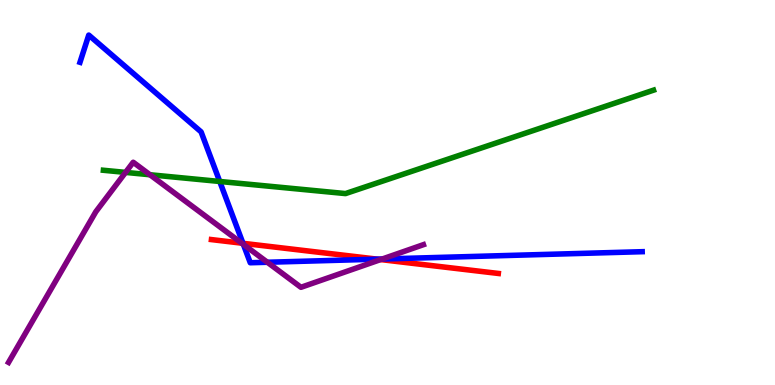[{'lines': ['blue', 'red'], 'intersections': [{'x': 3.14, 'y': 3.68}, {'x': 4.87, 'y': 3.27}]}, {'lines': ['green', 'red'], 'intersections': []}, {'lines': ['purple', 'red'], 'intersections': [{'x': 3.12, 'y': 3.68}, {'x': 4.91, 'y': 3.26}]}, {'lines': ['blue', 'green'], 'intersections': [{'x': 2.84, 'y': 5.29}]}, {'lines': ['blue', 'purple'], 'intersections': [{'x': 3.14, 'y': 3.65}, {'x': 3.45, 'y': 3.19}, {'x': 4.93, 'y': 3.27}]}, {'lines': ['green', 'purple'], 'intersections': [{'x': 1.62, 'y': 5.52}, {'x': 1.94, 'y': 5.46}]}]